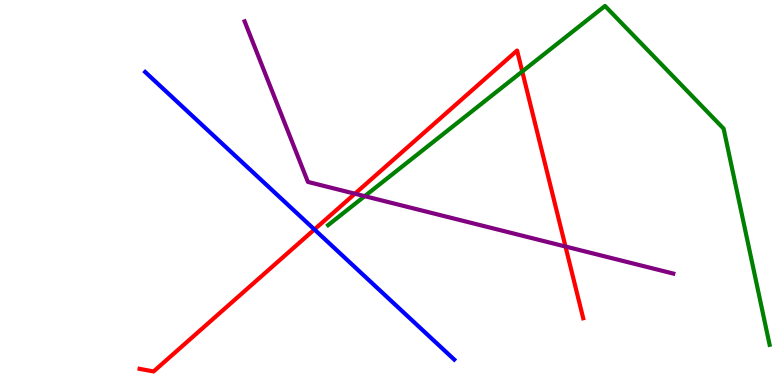[{'lines': ['blue', 'red'], 'intersections': [{'x': 4.06, 'y': 4.04}]}, {'lines': ['green', 'red'], 'intersections': [{'x': 6.74, 'y': 8.14}]}, {'lines': ['purple', 'red'], 'intersections': [{'x': 4.58, 'y': 4.97}, {'x': 7.3, 'y': 3.6}]}, {'lines': ['blue', 'green'], 'intersections': []}, {'lines': ['blue', 'purple'], 'intersections': []}, {'lines': ['green', 'purple'], 'intersections': [{'x': 4.71, 'y': 4.9}]}]